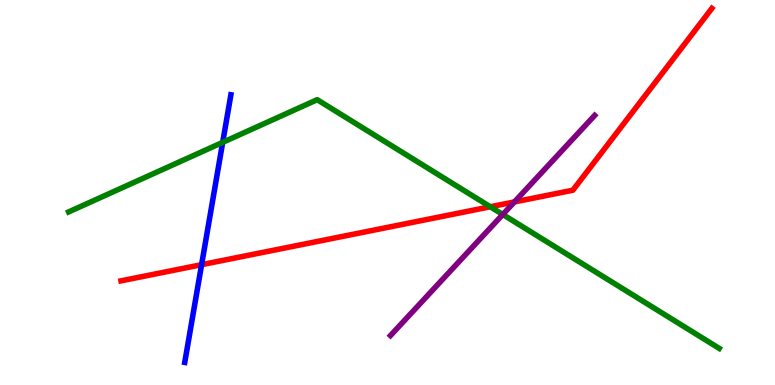[{'lines': ['blue', 'red'], 'intersections': [{'x': 2.6, 'y': 3.12}]}, {'lines': ['green', 'red'], 'intersections': [{'x': 6.33, 'y': 4.63}]}, {'lines': ['purple', 'red'], 'intersections': [{'x': 6.64, 'y': 4.75}]}, {'lines': ['blue', 'green'], 'intersections': [{'x': 2.87, 'y': 6.3}]}, {'lines': ['blue', 'purple'], 'intersections': []}, {'lines': ['green', 'purple'], 'intersections': [{'x': 6.49, 'y': 4.43}]}]